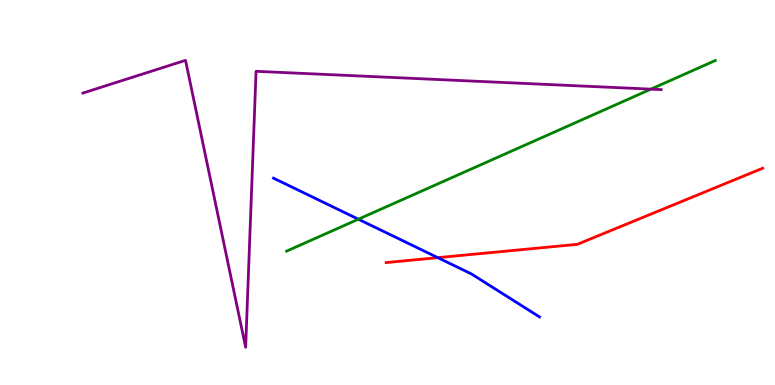[{'lines': ['blue', 'red'], 'intersections': [{'x': 5.65, 'y': 3.31}]}, {'lines': ['green', 'red'], 'intersections': []}, {'lines': ['purple', 'red'], 'intersections': []}, {'lines': ['blue', 'green'], 'intersections': [{'x': 4.62, 'y': 4.31}]}, {'lines': ['blue', 'purple'], 'intersections': []}, {'lines': ['green', 'purple'], 'intersections': [{'x': 8.4, 'y': 7.68}]}]